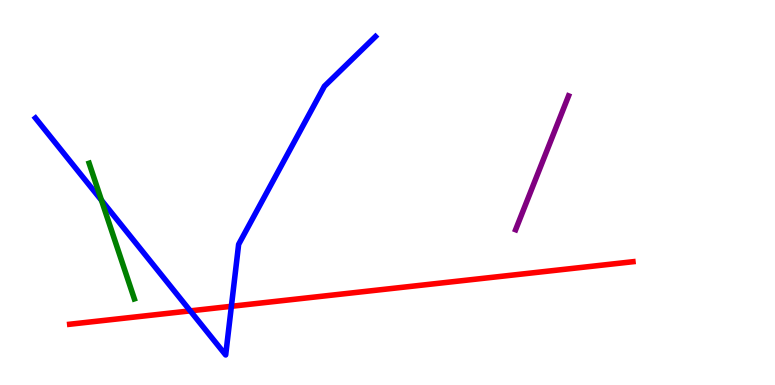[{'lines': ['blue', 'red'], 'intersections': [{'x': 2.45, 'y': 1.93}, {'x': 2.99, 'y': 2.04}]}, {'lines': ['green', 'red'], 'intersections': []}, {'lines': ['purple', 'red'], 'intersections': []}, {'lines': ['blue', 'green'], 'intersections': [{'x': 1.31, 'y': 4.8}]}, {'lines': ['blue', 'purple'], 'intersections': []}, {'lines': ['green', 'purple'], 'intersections': []}]